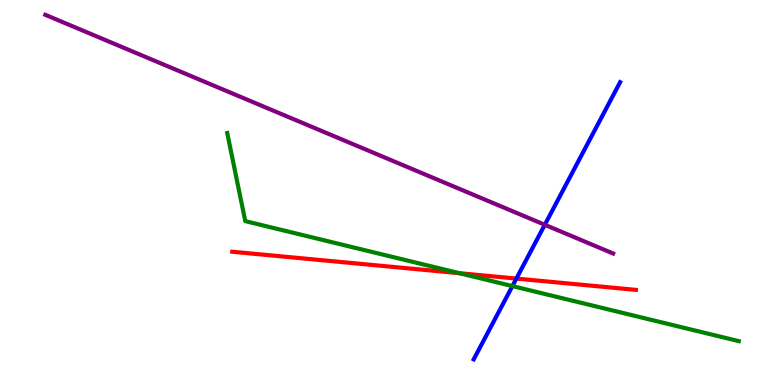[{'lines': ['blue', 'red'], 'intersections': [{'x': 6.66, 'y': 2.76}]}, {'lines': ['green', 'red'], 'intersections': [{'x': 5.93, 'y': 2.9}]}, {'lines': ['purple', 'red'], 'intersections': []}, {'lines': ['blue', 'green'], 'intersections': [{'x': 6.61, 'y': 2.57}]}, {'lines': ['blue', 'purple'], 'intersections': [{'x': 7.03, 'y': 4.16}]}, {'lines': ['green', 'purple'], 'intersections': []}]